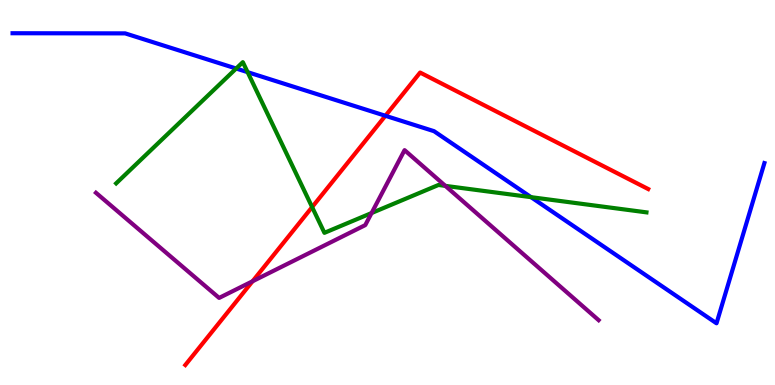[{'lines': ['blue', 'red'], 'intersections': [{'x': 4.97, 'y': 6.99}]}, {'lines': ['green', 'red'], 'intersections': [{'x': 4.03, 'y': 4.62}]}, {'lines': ['purple', 'red'], 'intersections': [{'x': 3.26, 'y': 2.69}]}, {'lines': ['blue', 'green'], 'intersections': [{'x': 3.05, 'y': 8.22}, {'x': 3.2, 'y': 8.13}, {'x': 6.85, 'y': 4.88}]}, {'lines': ['blue', 'purple'], 'intersections': []}, {'lines': ['green', 'purple'], 'intersections': [{'x': 4.79, 'y': 4.47}, {'x': 5.75, 'y': 5.17}]}]